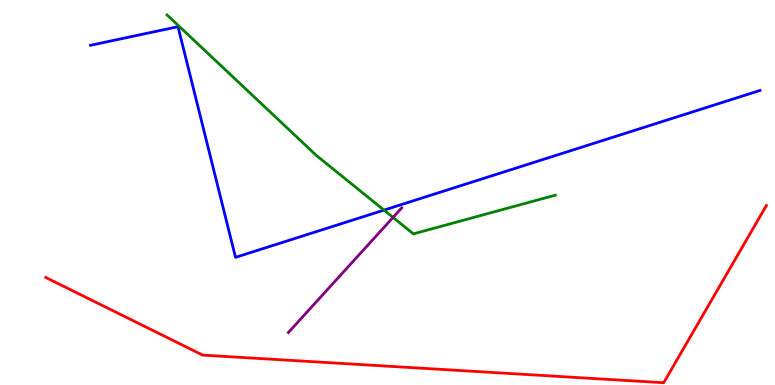[{'lines': ['blue', 'red'], 'intersections': []}, {'lines': ['green', 'red'], 'intersections': []}, {'lines': ['purple', 'red'], 'intersections': []}, {'lines': ['blue', 'green'], 'intersections': [{'x': 4.95, 'y': 4.54}]}, {'lines': ['blue', 'purple'], 'intersections': []}, {'lines': ['green', 'purple'], 'intersections': [{'x': 5.07, 'y': 4.35}]}]